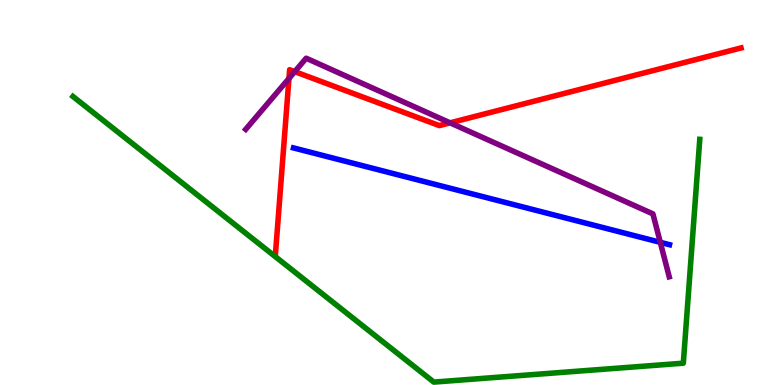[{'lines': ['blue', 'red'], 'intersections': []}, {'lines': ['green', 'red'], 'intersections': []}, {'lines': ['purple', 'red'], 'intersections': [{'x': 3.73, 'y': 7.96}, {'x': 3.8, 'y': 8.14}, {'x': 5.81, 'y': 6.81}]}, {'lines': ['blue', 'green'], 'intersections': []}, {'lines': ['blue', 'purple'], 'intersections': [{'x': 8.52, 'y': 3.71}]}, {'lines': ['green', 'purple'], 'intersections': []}]